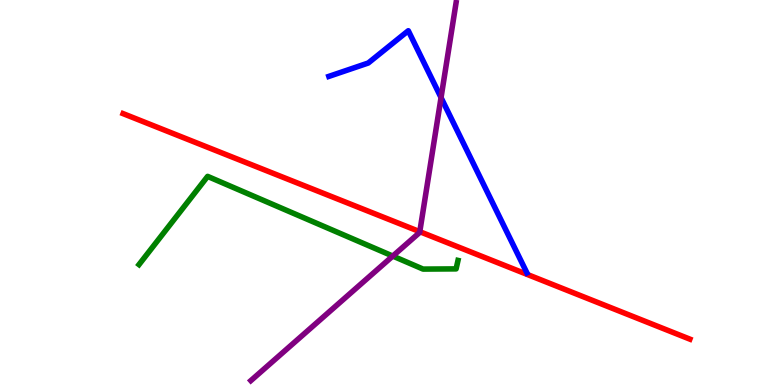[{'lines': ['blue', 'red'], 'intersections': []}, {'lines': ['green', 'red'], 'intersections': []}, {'lines': ['purple', 'red'], 'intersections': [{'x': 5.42, 'y': 3.98}]}, {'lines': ['blue', 'green'], 'intersections': []}, {'lines': ['blue', 'purple'], 'intersections': [{'x': 5.69, 'y': 7.47}]}, {'lines': ['green', 'purple'], 'intersections': [{'x': 5.07, 'y': 3.35}]}]